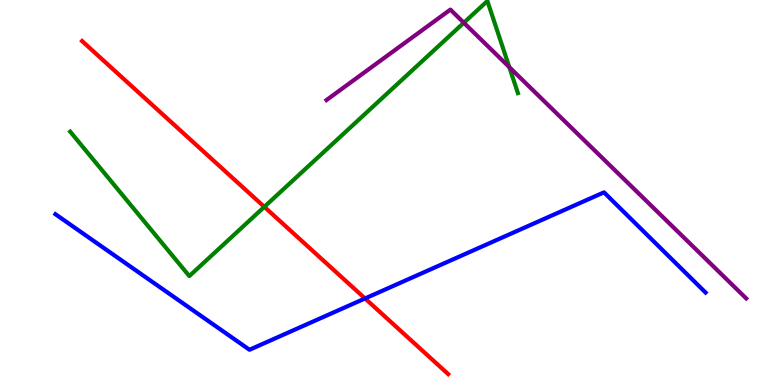[{'lines': ['blue', 'red'], 'intersections': [{'x': 4.71, 'y': 2.25}]}, {'lines': ['green', 'red'], 'intersections': [{'x': 3.41, 'y': 4.63}]}, {'lines': ['purple', 'red'], 'intersections': []}, {'lines': ['blue', 'green'], 'intersections': []}, {'lines': ['blue', 'purple'], 'intersections': []}, {'lines': ['green', 'purple'], 'intersections': [{'x': 5.98, 'y': 9.41}, {'x': 6.57, 'y': 8.26}]}]